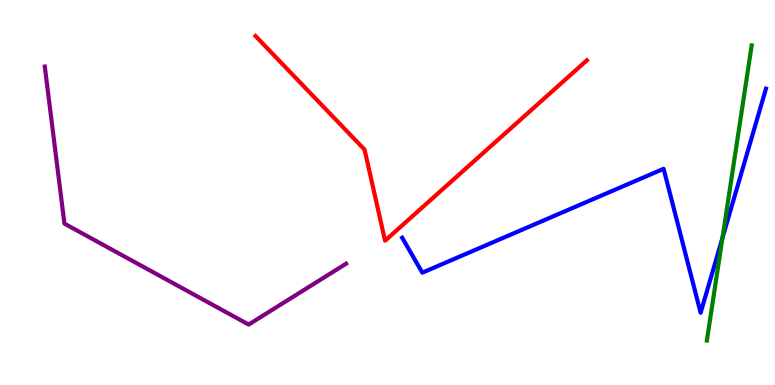[{'lines': ['blue', 'red'], 'intersections': []}, {'lines': ['green', 'red'], 'intersections': []}, {'lines': ['purple', 'red'], 'intersections': []}, {'lines': ['blue', 'green'], 'intersections': [{'x': 9.32, 'y': 3.82}]}, {'lines': ['blue', 'purple'], 'intersections': []}, {'lines': ['green', 'purple'], 'intersections': []}]